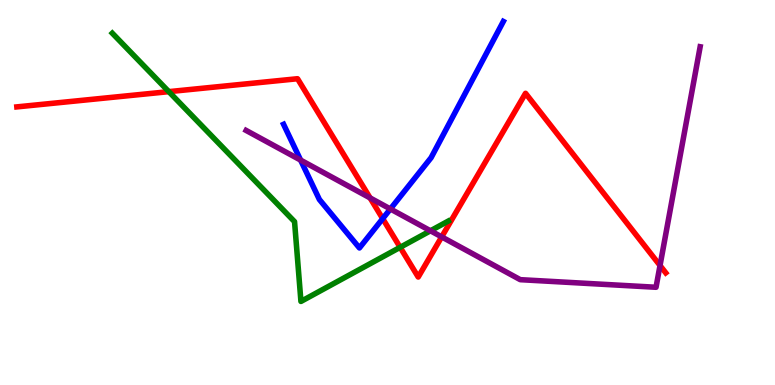[{'lines': ['blue', 'red'], 'intersections': [{'x': 4.94, 'y': 4.32}]}, {'lines': ['green', 'red'], 'intersections': [{'x': 2.18, 'y': 7.62}, {'x': 5.16, 'y': 3.58}]}, {'lines': ['purple', 'red'], 'intersections': [{'x': 4.78, 'y': 4.86}, {'x': 5.7, 'y': 3.85}, {'x': 8.52, 'y': 3.1}]}, {'lines': ['blue', 'green'], 'intersections': []}, {'lines': ['blue', 'purple'], 'intersections': [{'x': 3.88, 'y': 5.84}, {'x': 5.04, 'y': 4.57}]}, {'lines': ['green', 'purple'], 'intersections': [{'x': 5.55, 'y': 4.01}]}]